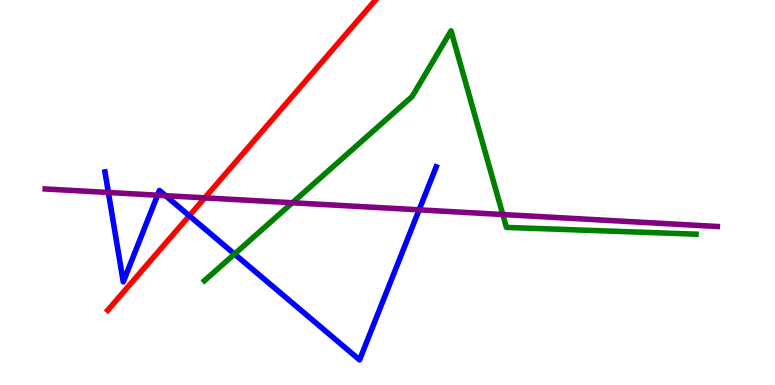[{'lines': ['blue', 'red'], 'intersections': [{'x': 2.44, 'y': 4.4}]}, {'lines': ['green', 'red'], 'intersections': []}, {'lines': ['purple', 'red'], 'intersections': [{'x': 2.64, 'y': 4.86}]}, {'lines': ['blue', 'green'], 'intersections': [{'x': 3.03, 'y': 3.4}]}, {'lines': ['blue', 'purple'], 'intersections': [{'x': 1.4, 'y': 5.0}, {'x': 2.03, 'y': 4.93}, {'x': 2.14, 'y': 4.92}, {'x': 5.41, 'y': 4.55}]}, {'lines': ['green', 'purple'], 'intersections': [{'x': 3.77, 'y': 4.73}, {'x': 6.49, 'y': 4.43}]}]